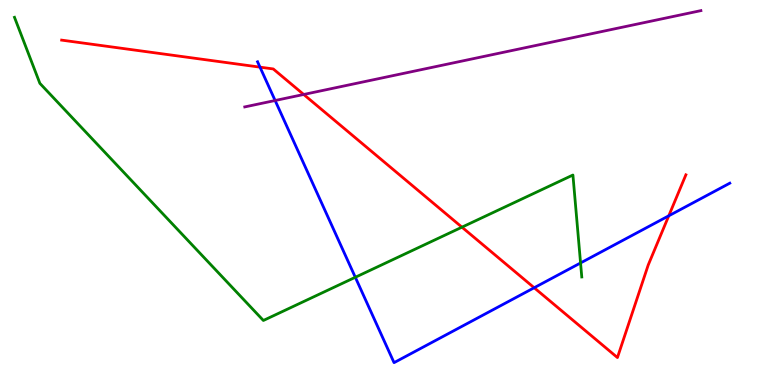[{'lines': ['blue', 'red'], 'intersections': [{'x': 3.35, 'y': 8.26}, {'x': 6.89, 'y': 2.53}, {'x': 8.63, 'y': 4.39}]}, {'lines': ['green', 'red'], 'intersections': [{'x': 5.96, 'y': 4.1}]}, {'lines': ['purple', 'red'], 'intersections': [{'x': 3.92, 'y': 7.55}]}, {'lines': ['blue', 'green'], 'intersections': [{'x': 4.58, 'y': 2.8}, {'x': 7.49, 'y': 3.17}]}, {'lines': ['blue', 'purple'], 'intersections': [{'x': 3.55, 'y': 7.39}]}, {'lines': ['green', 'purple'], 'intersections': []}]